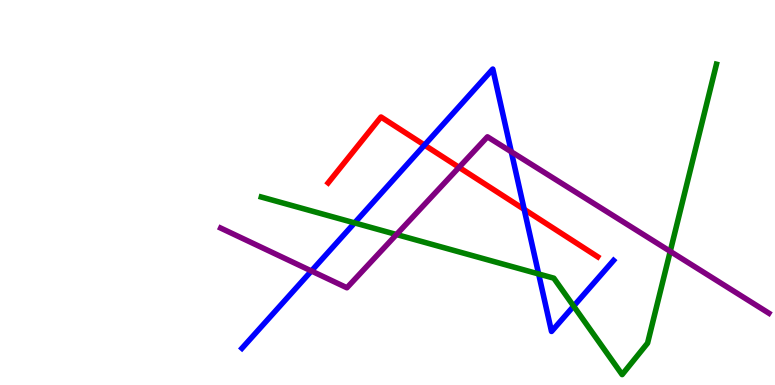[{'lines': ['blue', 'red'], 'intersections': [{'x': 5.48, 'y': 6.23}, {'x': 6.76, 'y': 4.56}]}, {'lines': ['green', 'red'], 'intersections': []}, {'lines': ['purple', 'red'], 'intersections': [{'x': 5.92, 'y': 5.65}]}, {'lines': ['blue', 'green'], 'intersections': [{'x': 4.58, 'y': 4.21}, {'x': 6.95, 'y': 2.88}, {'x': 7.4, 'y': 2.05}]}, {'lines': ['blue', 'purple'], 'intersections': [{'x': 4.02, 'y': 2.96}, {'x': 6.6, 'y': 6.06}]}, {'lines': ['green', 'purple'], 'intersections': [{'x': 5.12, 'y': 3.91}, {'x': 8.65, 'y': 3.47}]}]